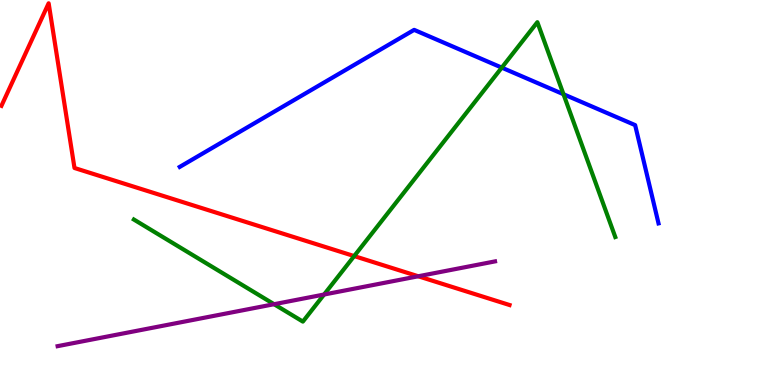[{'lines': ['blue', 'red'], 'intersections': []}, {'lines': ['green', 'red'], 'intersections': [{'x': 4.57, 'y': 3.35}]}, {'lines': ['purple', 'red'], 'intersections': [{'x': 5.4, 'y': 2.82}]}, {'lines': ['blue', 'green'], 'intersections': [{'x': 6.47, 'y': 8.24}, {'x': 7.27, 'y': 7.55}]}, {'lines': ['blue', 'purple'], 'intersections': []}, {'lines': ['green', 'purple'], 'intersections': [{'x': 3.54, 'y': 2.1}, {'x': 4.18, 'y': 2.35}]}]